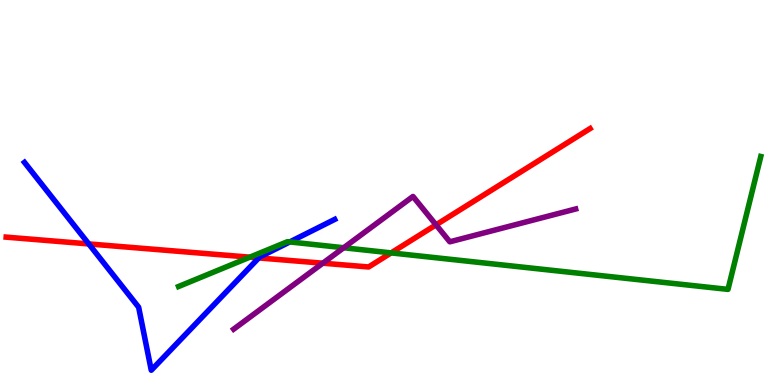[{'lines': ['blue', 'red'], 'intersections': [{'x': 1.15, 'y': 3.66}, {'x': 3.34, 'y': 3.3}]}, {'lines': ['green', 'red'], 'intersections': [{'x': 3.22, 'y': 3.32}, {'x': 5.05, 'y': 3.43}]}, {'lines': ['purple', 'red'], 'intersections': [{'x': 4.17, 'y': 3.16}, {'x': 5.63, 'y': 4.16}]}, {'lines': ['blue', 'green'], 'intersections': [{'x': 3.74, 'y': 3.72}]}, {'lines': ['blue', 'purple'], 'intersections': []}, {'lines': ['green', 'purple'], 'intersections': [{'x': 4.43, 'y': 3.56}]}]